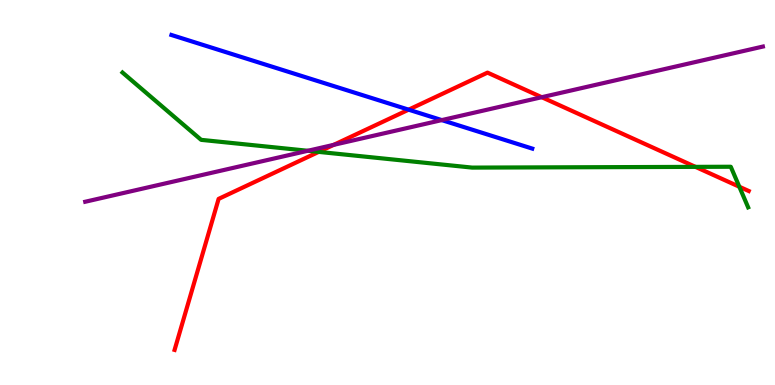[{'lines': ['blue', 'red'], 'intersections': [{'x': 5.27, 'y': 7.15}]}, {'lines': ['green', 'red'], 'intersections': [{'x': 4.11, 'y': 6.05}, {'x': 8.97, 'y': 5.67}, {'x': 9.54, 'y': 5.15}]}, {'lines': ['purple', 'red'], 'intersections': [{'x': 4.31, 'y': 6.24}, {'x': 6.99, 'y': 7.48}]}, {'lines': ['blue', 'green'], 'intersections': []}, {'lines': ['blue', 'purple'], 'intersections': [{'x': 5.7, 'y': 6.88}]}, {'lines': ['green', 'purple'], 'intersections': [{'x': 3.97, 'y': 6.08}]}]